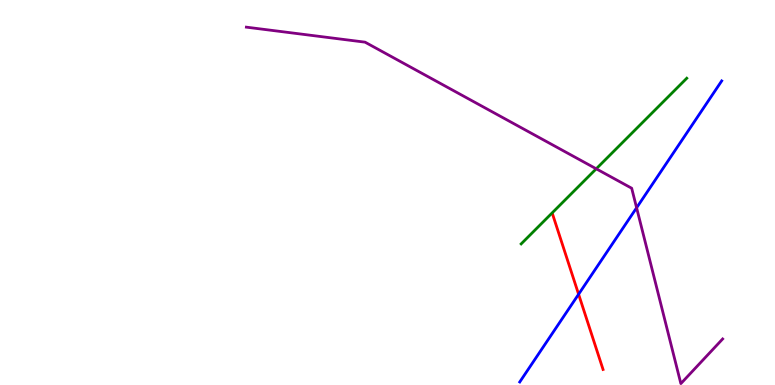[{'lines': ['blue', 'red'], 'intersections': [{'x': 7.47, 'y': 2.36}]}, {'lines': ['green', 'red'], 'intersections': []}, {'lines': ['purple', 'red'], 'intersections': []}, {'lines': ['blue', 'green'], 'intersections': []}, {'lines': ['blue', 'purple'], 'intersections': [{'x': 8.21, 'y': 4.6}]}, {'lines': ['green', 'purple'], 'intersections': [{'x': 7.69, 'y': 5.62}]}]